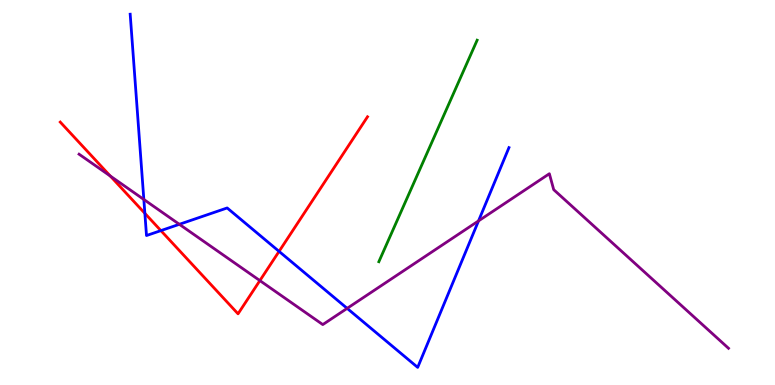[{'lines': ['blue', 'red'], 'intersections': [{'x': 1.87, 'y': 4.46}, {'x': 2.08, 'y': 4.01}, {'x': 3.6, 'y': 3.47}]}, {'lines': ['green', 'red'], 'intersections': []}, {'lines': ['purple', 'red'], 'intersections': [{'x': 1.42, 'y': 5.43}, {'x': 3.35, 'y': 2.71}]}, {'lines': ['blue', 'green'], 'intersections': []}, {'lines': ['blue', 'purple'], 'intersections': [{'x': 1.86, 'y': 4.82}, {'x': 2.31, 'y': 4.17}, {'x': 4.48, 'y': 1.99}, {'x': 6.17, 'y': 4.26}]}, {'lines': ['green', 'purple'], 'intersections': []}]